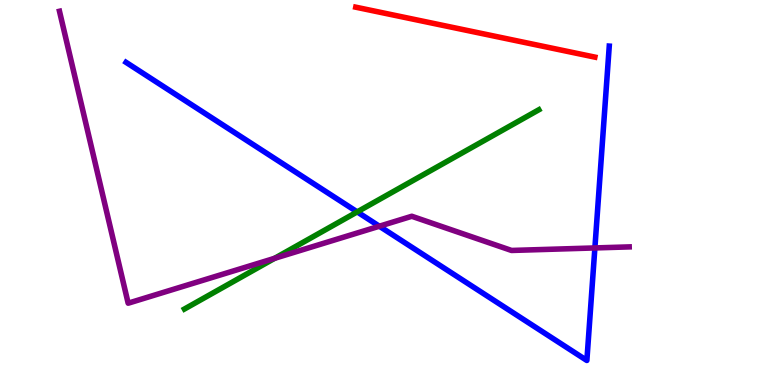[{'lines': ['blue', 'red'], 'intersections': []}, {'lines': ['green', 'red'], 'intersections': []}, {'lines': ['purple', 'red'], 'intersections': []}, {'lines': ['blue', 'green'], 'intersections': [{'x': 4.61, 'y': 4.5}]}, {'lines': ['blue', 'purple'], 'intersections': [{'x': 4.89, 'y': 4.12}, {'x': 7.68, 'y': 3.56}]}, {'lines': ['green', 'purple'], 'intersections': [{'x': 3.54, 'y': 3.29}]}]